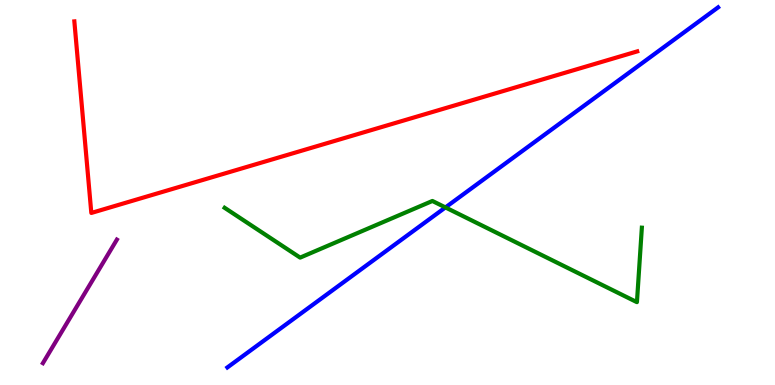[{'lines': ['blue', 'red'], 'intersections': []}, {'lines': ['green', 'red'], 'intersections': []}, {'lines': ['purple', 'red'], 'intersections': []}, {'lines': ['blue', 'green'], 'intersections': [{'x': 5.75, 'y': 4.61}]}, {'lines': ['blue', 'purple'], 'intersections': []}, {'lines': ['green', 'purple'], 'intersections': []}]